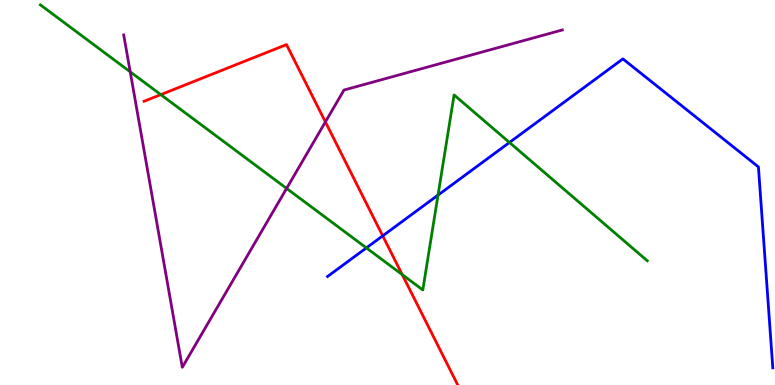[{'lines': ['blue', 'red'], 'intersections': [{'x': 4.94, 'y': 3.87}]}, {'lines': ['green', 'red'], 'intersections': [{'x': 2.07, 'y': 7.54}, {'x': 5.19, 'y': 2.87}]}, {'lines': ['purple', 'red'], 'intersections': [{'x': 4.2, 'y': 6.83}]}, {'lines': ['blue', 'green'], 'intersections': [{'x': 4.73, 'y': 3.56}, {'x': 5.65, 'y': 4.93}, {'x': 6.57, 'y': 6.3}]}, {'lines': ['blue', 'purple'], 'intersections': []}, {'lines': ['green', 'purple'], 'intersections': [{'x': 1.68, 'y': 8.13}, {'x': 3.7, 'y': 5.11}]}]